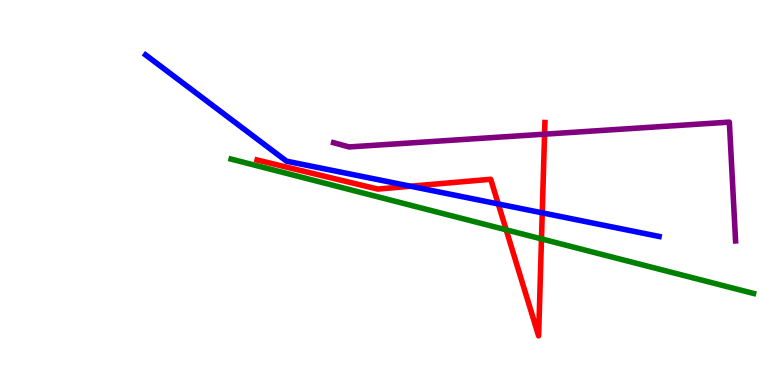[{'lines': ['blue', 'red'], 'intersections': [{'x': 5.3, 'y': 5.16}, {'x': 6.43, 'y': 4.7}, {'x': 7.0, 'y': 4.47}]}, {'lines': ['green', 'red'], 'intersections': [{'x': 6.53, 'y': 4.03}, {'x': 6.99, 'y': 3.79}]}, {'lines': ['purple', 'red'], 'intersections': [{'x': 7.03, 'y': 6.51}]}, {'lines': ['blue', 'green'], 'intersections': []}, {'lines': ['blue', 'purple'], 'intersections': []}, {'lines': ['green', 'purple'], 'intersections': []}]